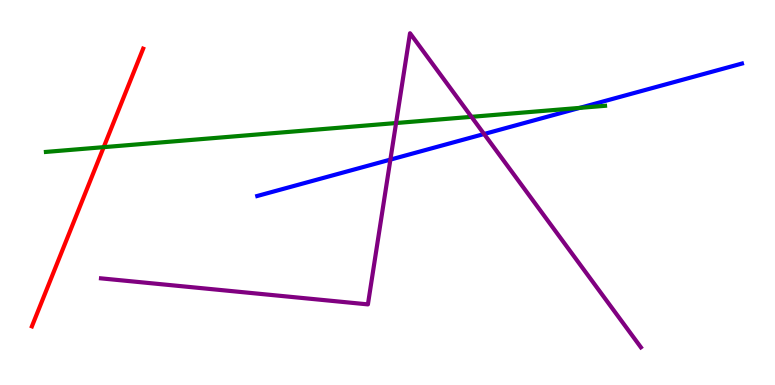[{'lines': ['blue', 'red'], 'intersections': []}, {'lines': ['green', 'red'], 'intersections': [{'x': 1.34, 'y': 6.18}]}, {'lines': ['purple', 'red'], 'intersections': []}, {'lines': ['blue', 'green'], 'intersections': [{'x': 7.48, 'y': 7.2}]}, {'lines': ['blue', 'purple'], 'intersections': [{'x': 5.04, 'y': 5.85}, {'x': 6.25, 'y': 6.52}]}, {'lines': ['green', 'purple'], 'intersections': [{'x': 5.11, 'y': 6.8}, {'x': 6.08, 'y': 6.97}]}]